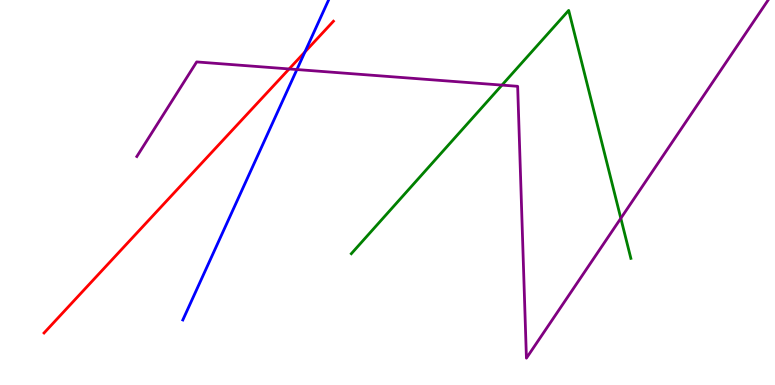[{'lines': ['blue', 'red'], 'intersections': [{'x': 3.93, 'y': 8.65}]}, {'lines': ['green', 'red'], 'intersections': []}, {'lines': ['purple', 'red'], 'intersections': [{'x': 3.73, 'y': 8.21}]}, {'lines': ['blue', 'green'], 'intersections': []}, {'lines': ['blue', 'purple'], 'intersections': [{'x': 3.83, 'y': 8.19}]}, {'lines': ['green', 'purple'], 'intersections': [{'x': 6.48, 'y': 7.79}, {'x': 8.01, 'y': 4.33}]}]